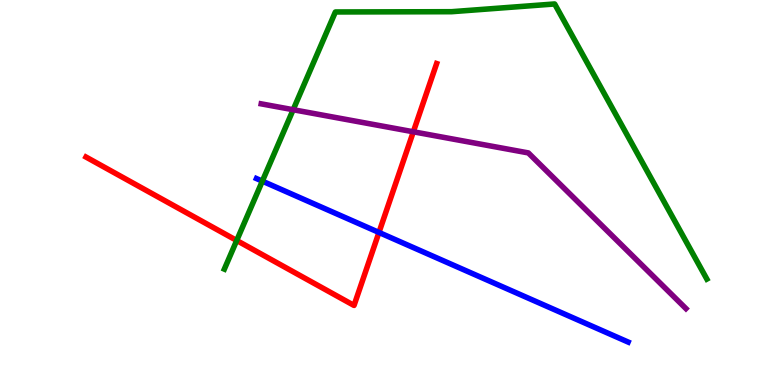[{'lines': ['blue', 'red'], 'intersections': [{'x': 4.89, 'y': 3.96}]}, {'lines': ['green', 'red'], 'intersections': [{'x': 3.05, 'y': 3.75}]}, {'lines': ['purple', 'red'], 'intersections': [{'x': 5.33, 'y': 6.58}]}, {'lines': ['blue', 'green'], 'intersections': [{'x': 3.39, 'y': 5.3}]}, {'lines': ['blue', 'purple'], 'intersections': []}, {'lines': ['green', 'purple'], 'intersections': [{'x': 3.78, 'y': 7.15}]}]